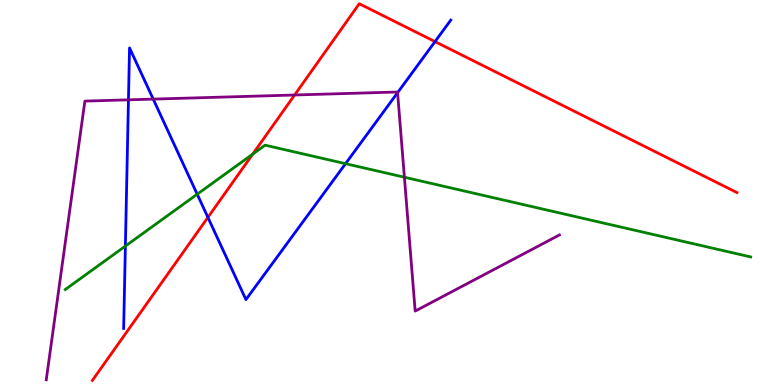[{'lines': ['blue', 'red'], 'intersections': [{'x': 2.68, 'y': 4.35}, {'x': 5.61, 'y': 8.92}]}, {'lines': ['green', 'red'], 'intersections': [{'x': 3.26, 'y': 6.0}]}, {'lines': ['purple', 'red'], 'intersections': [{'x': 3.8, 'y': 7.53}]}, {'lines': ['blue', 'green'], 'intersections': [{'x': 1.62, 'y': 3.61}, {'x': 2.54, 'y': 4.96}, {'x': 4.46, 'y': 5.75}]}, {'lines': ['blue', 'purple'], 'intersections': [{'x': 1.66, 'y': 7.41}, {'x': 1.98, 'y': 7.43}, {'x': 5.13, 'y': 7.59}]}, {'lines': ['green', 'purple'], 'intersections': [{'x': 5.22, 'y': 5.4}]}]